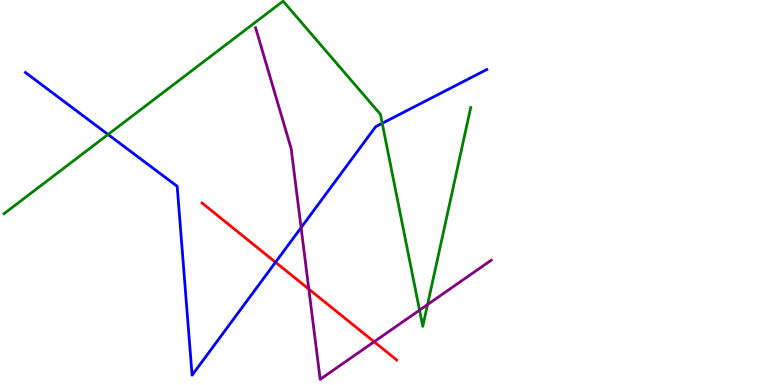[{'lines': ['blue', 'red'], 'intersections': [{'x': 3.56, 'y': 3.19}]}, {'lines': ['green', 'red'], 'intersections': []}, {'lines': ['purple', 'red'], 'intersections': [{'x': 3.98, 'y': 2.49}, {'x': 4.83, 'y': 1.12}]}, {'lines': ['blue', 'green'], 'intersections': [{'x': 1.39, 'y': 6.51}, {'x': 4.93, 'y': 6.8}]}, {'lines': ['blue', 'purple'], 'intersections': [{'x': 3.89, 'y': 4.09}]}, {'lines': ['green', 'purple'], 'intersections': [{'x': 5.41, 'y': 1.94}, {'x': 5.52, 'y': 2.09}]}]